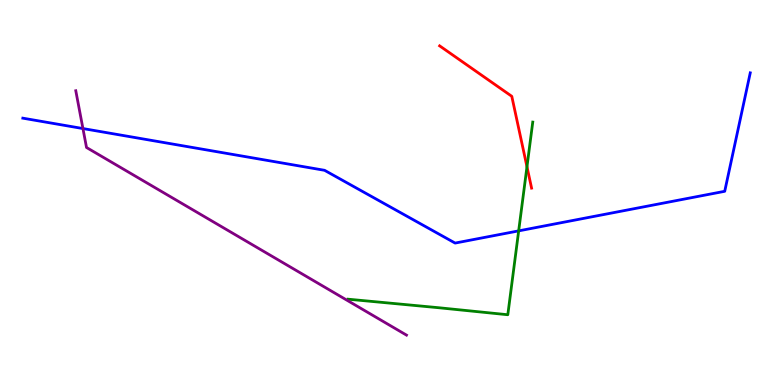[{'lines': ['blue', 'red'], 'intersections': []}, {'lines': ['green', 'red'], 'intersections': [{'x': 6.8, 'y': 5.67}]}, {'lines': ['purple', 'red'], 'intersections': []}, {'lines': ['blue', 'green'], 'intersections': [{'x': 6.69, 'y': 4.0}]}, {'lines': ['blue', 'purple'], 'intersections': [{'x': 1.07, 'y': 6.66}]}, {'lines': ['green', 'purple'], 'intersections': []}]